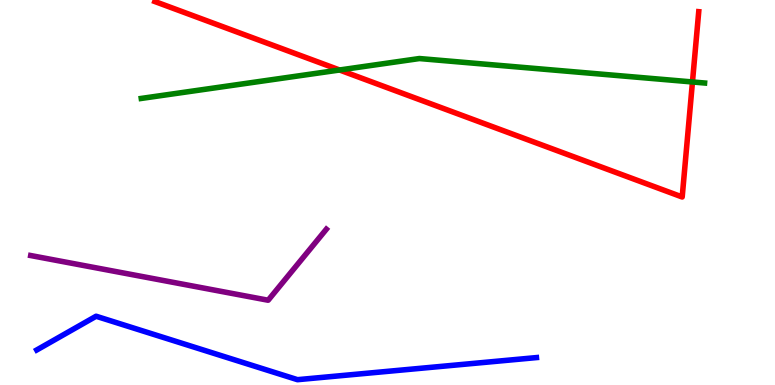[{'lines': ['blue', 'red'], 'intersections': []}, {'lines': ['green', 'red'], 'intersections': [{'x': 4.38, 'y': 8.18}, {'x': 8.93, 'y': 7.87}]}, {'lines': ['purple', 'red'], 'intersections': []}, {'lines': ['blue', 'green'], 'intersections': []}, {'lines': ['blue', 'purple'], 'intersections': []}, {'lines': ['green', 'purple'], 'intersections': []}]